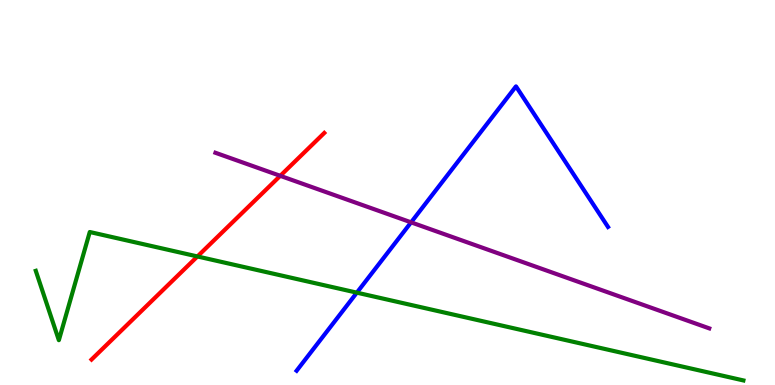[{'lines': ['blue', 'red'], 'intersections': []}, {'lines': ['green', 'red'], 'intersections': [{'x': 2.55, 'y': 3.34}]}, {'lines': ['purple', 'red'], 'intersections': [{'x': 3.62, 'y': 5.43}]}, {'lines': ['blue', 'green'], 'intersections': [{'x': 4.6, 'y': 2.4}]}, {'lines': ['blue', 'purple'], 'intersections': [{'x': 5.3, 'y': 4.22}]}, {'lines': ['green', 'purple'], 'intersections': []}]